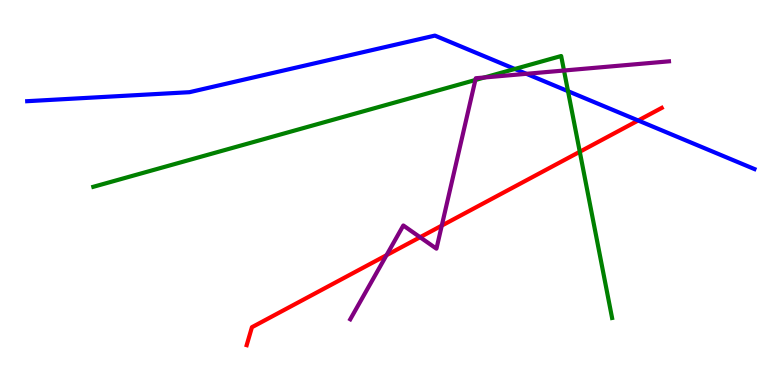[{'lines': ['blue', 'red'], 'intersections': [{'x': 8.23, 'y': 6.87}]}, {'lines': ['green', 'red'], 'intersections': [{'x': 7.48, 'y': 6.06}]}, {'lines': ['purple', 'red'], 'intersections': [{'x': 4.99, 'y': 3.37}, {'x': 5.42, 'y': 3.84}, {'x': 5.7, 'y': 4.14}]}, {'lines': ['blue', 'green'], 'intersections': [{'x': 6.64, 'y': 8.21}, {'x': 7.33, 'y': 7.63}]}, {'lines': ['blue', 'purple'], 'intersections': [{'x': 6.79, 'y': 8.08}]}, {'lines': ['green', 'purple'], 'intersections': [{'x': 6.13, 'y': 7.92}, {'x': 6.25, 'y': 7.99}, {'x': 7.28, 'y': 8.17}]}]